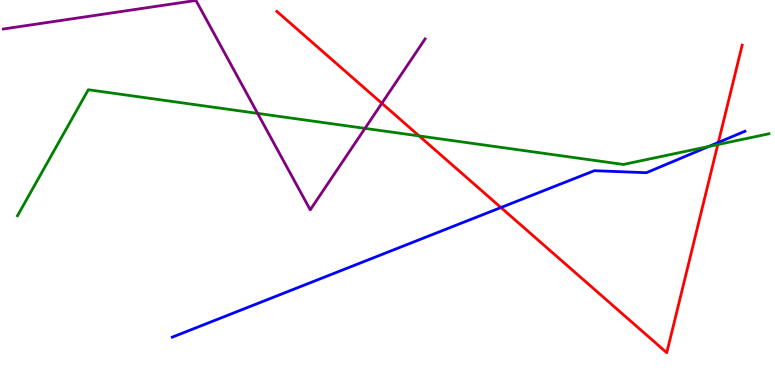[{'lines': ['blue', 'red'], 'intersections': [{'x': 6.46, 'y': 4.61}, {'x': 9.27, 'y': 6.3}]}, {'lines': ['green', 'red'], 'intersections': [{'x': 5.41, 'y': 6.47}, {'x': 9.26, 'y': 6.25}]}, {'lines': ['purple', 'red'], 'intersections': [{'x': 4.93, 'y': 7.32}]}, {'lines': ['blue', 'green'], 'intersections': [{'x': 9.15, 'y': 6.2}]}, {'lines': ['blue', 'purple'], 'intersections': []}, {'lines': ['green', 'purple'], 'intersections': [{'x': 3.32, 'y': 7.06}, {'x': 4.71, 'y': 6.67}]}]